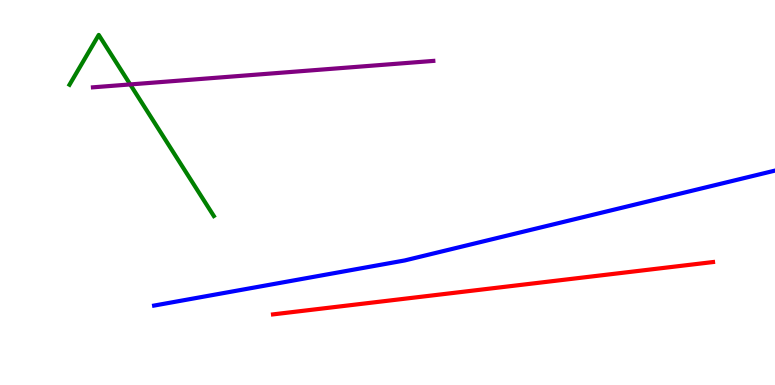[{'lines': ['blue', 'red'], 'intersections': []}, {'lines': ['green', 'red'], 'intersections': []}, {'lines': ['purple', 'red'], 'intersections': []}, {'lines': ['blue', 'green'], 'intersections': []}, {'lines': ['blue', 'purple'], 'intersections': []}, {'lines': ['green', 'purple'], 'intersections': [{'x': 1.68, 'y': 7.81}]}]